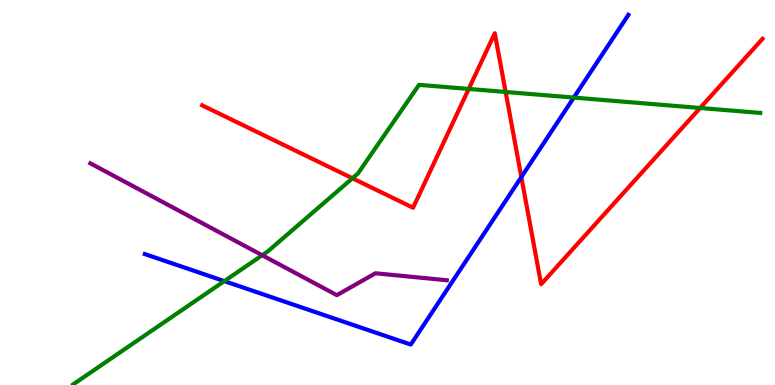[{'lines': ['blue', 'red'], 'intersections': [{'x': 6.73, 'y': 5.4}]}, {'lines': ['green', 'red'], 'intersections': [{'x': 4.55, 'y': 5.37}, {'x': 6.05, 'y': 7.69}, {'x': 6.52, 'y': 7.61}, {'x': 9.03, 'y': 7.2}]}, {'lines': ['purple', 'red'], 'intersections': []}, {'lines': ['blue', 'green'], 'intersections': [{'x': 2.89, 'y': 2.7}, {'x': 7.4, 'y': 7.47}]}, {'lines': ['blue', 'purple'], 'intersections': []}, {'lines': ['green', 'purple'], 'intersections': [{'x': 3.38, 'y': 3.37}]}]